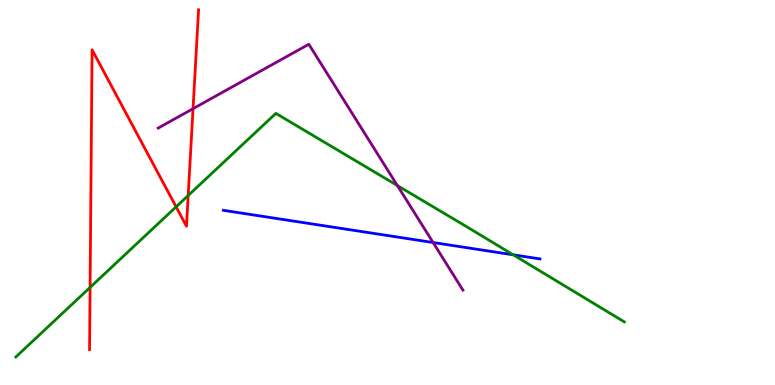[{'lines': ['blue', 'red'], 'intersections': []}, {'lines': ['green', 'red'], 'intersections': [{'x': 1.16, 'y': 2.53}, {'x': 2.27, 'y': 4.63}, {'x': 2.43, 'y': 4.92}]}, {'lines': ['purple', 'red'], 'intersections': [{'x': 2.49, 'y': 7.18}]}, {'lines': ['blue', 'green'], 'intersections': [{'x': 6.62, 'y': 3.38}]}, {'lines': ['blue', 'purple'], 'intersections': [{'x': 5.59, 'y': 3.7}]}, {'lines': ['green', 'purple'], 'intersections': [{'x': 5.13, 'y': 5.18}]}]